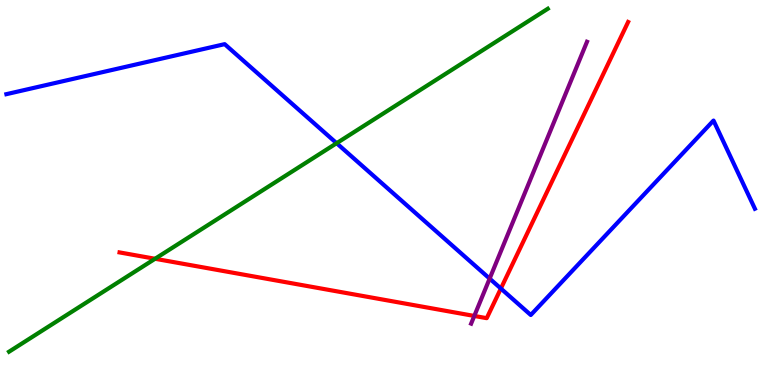[{'lines': ['blue', 'red'], 'intersections': [{'x': 6.46, 'y': 2.51}]}, {'lines': ['green', 'red'], 'intersections': [{'x': 2.0, 'y': 3.28}]}, {'lines': ['purple', 'red'], 'intersections': [{'x': 6.12, 'y': 1.79}]}, {'lines': ['blue', 'green'], 'intersections': [{'x': 4.34, 'y': 6.28}]}, {'lines': ['blue', 'purple'], 'intersections': [{'x': 6.32, 'y': 2.76}]}, {'lines': ['green', 'purple'], 'intersections': []}]